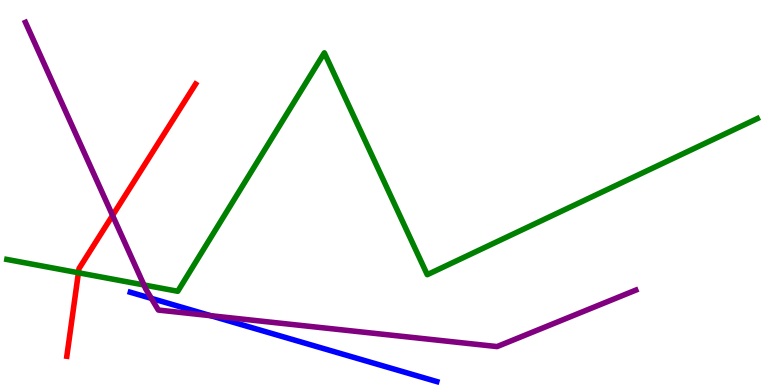[{'lines': ['blue', 'red'], 'intersections': []}, {'lines': ['green', 'red'], 'intersections': [{'x': 1.01, 'y': 2.92}]}, {'lines': ['purple', 'red'], 'intersections': [{'x': 1.45, 'y': 4.4}]}, {'lines': ['blue', 'green'], 'intersections': []}, {'lines': ['blue', 'purple'], 'intersections': [{'x': 1.95, 'y': 2.25}, {'x': 2.72, 'y': 1.8}]}, {'lines': ['green', 'purple'], 'intersections': [{'x': 1.86, 'y': 2.6}]}]